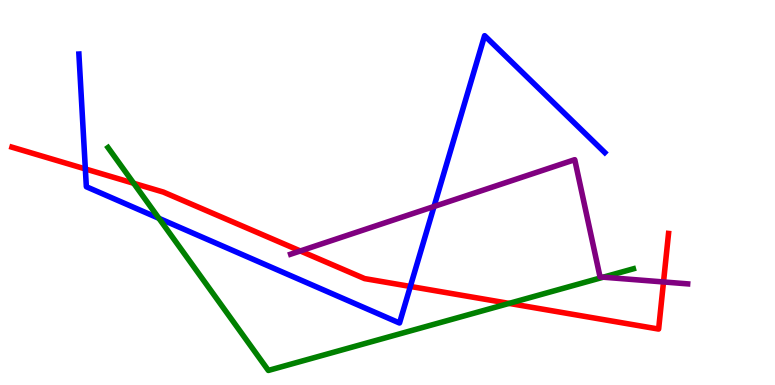[{'lines': ['blue', 'red'], 'intersections': [{'x': 1.1, 'y': 5.61}, {'x': 5.29, 'y': 2.56}]}, {'lines': ['green', 'red'], 'intersections': [{'x': 1.73, 'y': 5.24}, {'x': 6.57, 'y': 2.12}]}, {'lines': ['purple', 'red'], 'intersections': [{'x': 3.88, 'y': 3.48}, {'x': 8.56, 'y': 2.68}]}, {'lines': ['blue', 'green'], 'intersections': [{'x': 2.05, 'y': 4.33}]}, {'lines': ['blue', 'purple'], 'intersections': [{'x': 5.6, 'y': 4.64}]}, {'lines': ['green', 'purple'], 'intersections': [{'x': 7.78, 'y': 2.8}]}]